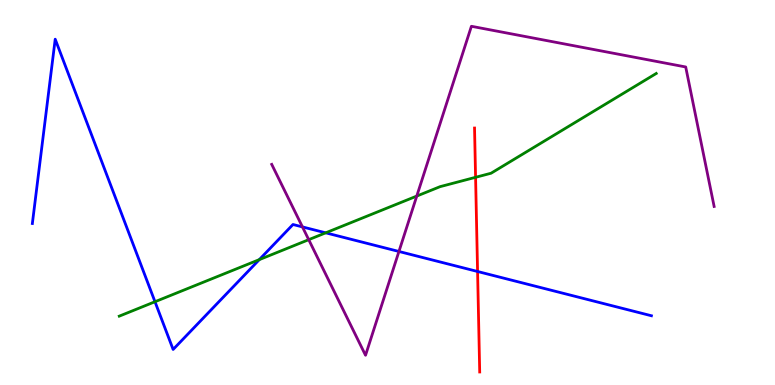[{'lines': ['blue', 'red'], 'intersections': [{'x': 6.16, 'y': 2.95}]}, {'lines': ['green', 'red'], 'intersections': [{'x': 6.14, 'y': 5.39}]}, {'lines': ['purple', 'red'], 'intersections': []}, {'lines': ['blue', 'green'], 'intersections': [{'x': 2.0, 'y': 2.16}, {'x': 3.35, 'y': 3.26}, {'x': 4.2, 'y': 3.95}]}, {'lines': ['blue', 'purple'], 'intersections': [{'x': 3.9, 'y': 4.11}, {'x': 5.15, 'y': 3.47}]}, {'lines': ['green', 'purple'], 'intersections': [{'x': 3.98, 'y': 3.77}, {'x': 5.38, 'y': 4.91}]}]